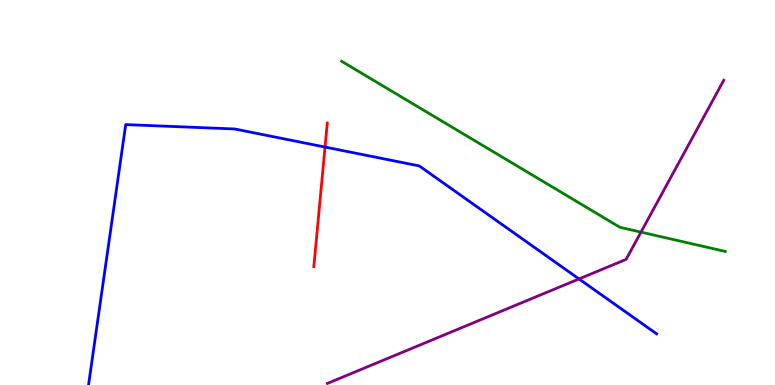[{'lines': ['blue', 'red'], 'intersections': [{'x': 4.19, 'y': 6.18}]}, {'lines': ['green', 'red'], 'intersections': []}, {'lines': ['purple', 'red'], 'intersections': []}, {'lines': ['blue', 'green'], 'intersections': []}, {'lines': ['blue', 'purple'], 'intersections': [{'x': 7.47, 'y': 2.75}]}, {'lines': ['green', 'purple'], 'intersections': [{'x': 8.27, 'y': 3.97}]}]